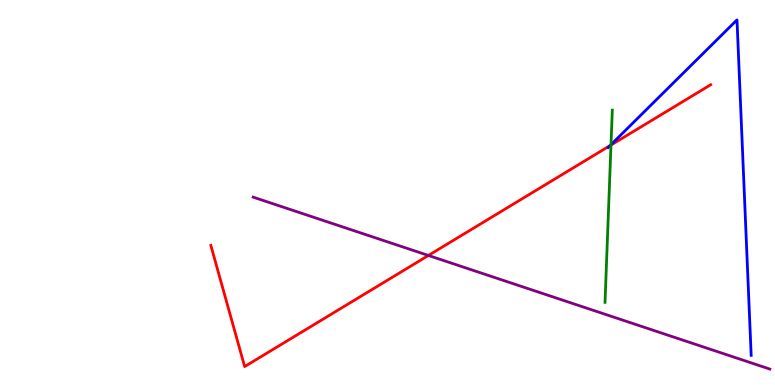[{'lines': ['blue', 'red'], 'intersections': [{'x': 7.87, 'y': 6.22}]}, {'lines': ['green', 'red'], 'intersections': [{'x': 7.88, 'y': 6.23}]}, {'lines': ['purple', 'red'], 'intersections': [{'x': 5.53, 'y': 3.36}]}, {'lines': ['blue', 'green'], 'intersections': [{'x': 7.88, 'y': 6.24}]}, {'lines': ['blue', 'purple'], 'intersections': []}, {'lines': ['green', 'purple'], 'intersections': []}]